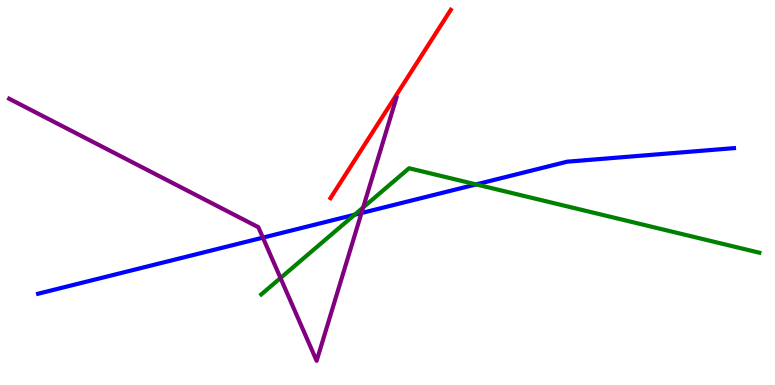[{'lines': ['blue', 'red'], 'intersections': []}, {'lines': ['green', 'red'], 'intersections': []}, {'lines': ['purple', 'red'], 'intersections': []}, {'lines': ['blue', 'green'], 'intersections': [{'x': 4.58, 'y': 4.42}, {'x': 6.14, 'y': 5.21}]}, {'lines': ['blue', 'purple'], 'intersections': [{'x': 3.39, 'y': 3.83}, {'x': 4.66, 'y': 4.47}]}, {'lines': ['green', 'purple'], 'intersections': [{'x': 3.62, 'y': 2.78}, {'x': 4.69, 'y': 4.61}]}]